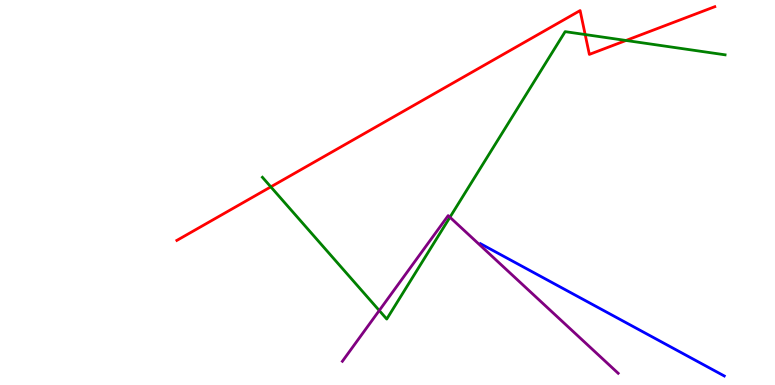[{'lines': ['blue', 'red'], 'intersections': []}, {'lines': ['green', 'red'], 'intersections': [{'x': 3.49, 'y': 5.15}, {'x': 7.55, 'y': 9.1}, {'x': 8.08, 'y': 8.95}]}, {'lines': ['purple', 'red'], 'intersections': []}, {'lines': ['blue', 'green'], 'intersections': []}, {'lines': ['blue', 'purple'], 'intersections': []}, {'lines': ['green', 'purple'], 'intersections': [{'x': 4.89, 'y': 1.93}, {'x': 5.81, 'y': 4.36}]}]